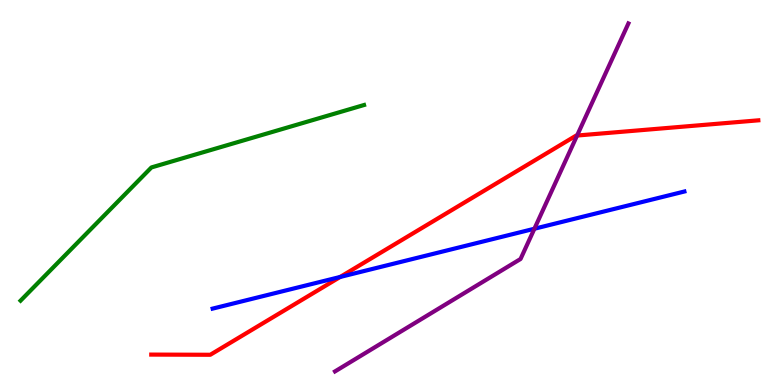[{'lines': ['blue', 'red'], 'intersections': [{'x': 4.39, 'y': 2.81}]}, {'lines': ['green', 'red'], 'intersections': []}, {'lines': ['purple', 'red'], 'intersections': [{'x': 7.45, 'y': 6.48}]}, {'lines': ['blue', 'green'], 'intersections': []}, {'lines': ['blue', 'purple'], 'intersections': [{'x': 6.9, 'y': 4.06}]}, {'lines': ['green', 'purple'], 'intersections': []}]